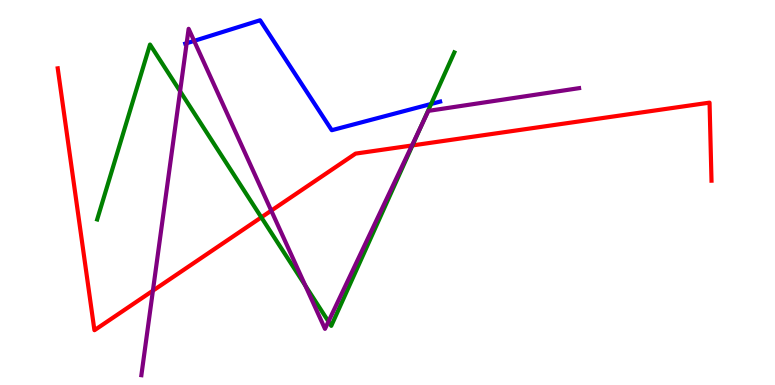[{'lines': ['blue', 'red'], 'intersections': []}, {'lines': ['green', 'red'], 'intersections': [{'x': 3.37, 'y': 4.35}, {'x': 5.32, 'y': 6.22}]}, {'lines': ['purple', 'red'], 'intersections': [{'x': 1.97, 'y': 2.45}, {'x': 3.5, 'y': 4.53}, {'x': 5.32, 'y': 6.22}]}, {'lines': ['blue', 'green'], 'intersections': [{'x': 5.56, 'y': 7.3}]}, {'lines': ['blue', 'purple'], 'intersections': [{'x': 2.41, 'y': 8.88}, {'x': 2.5, 'y': 8.94}]}, {'lines': ['green', 'purple'], 'intersections': [{'x': 2.32, 'y': 7.63}, {'x': 3.94, 'y': 2.58}, {'x': 4.24, 'y': 1.65}, {'x': 5.44, 'y': 6.74}]}]